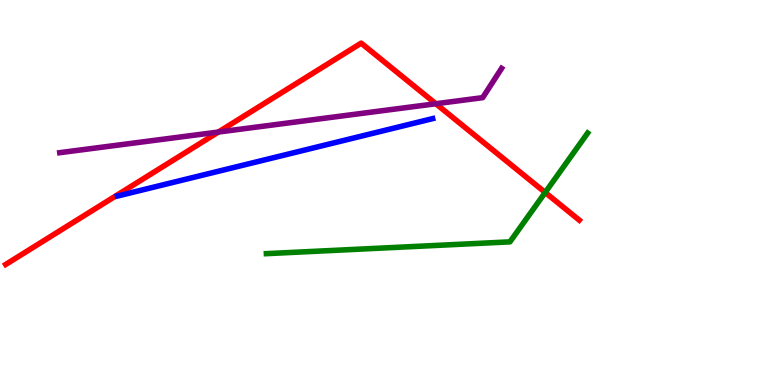[{'lines': ['blue', 'red'], 'intersections': []}, {'lines': ['green', 'red'], 'intersections': [{'x': 7.03, 'y': 5.0}]}, {'lines': ['purple', 'red'], 'intersections': [{'x': 2.82, 'y': 6.57}, {'x': 5.62, 'y': 7.31}]}, {'lines': ['blue', 'green'], 'intersections': []}, {'lines': ['blue', 'purple'], 'intersections': []}, {'lines': ['green', 'purple'], 'intersections': []}]